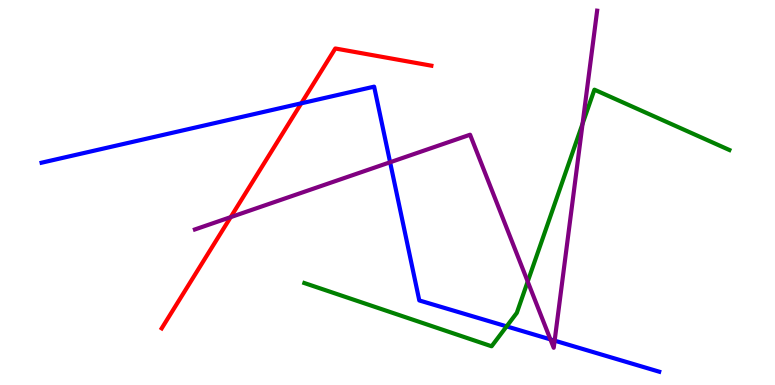[{'lines': ['blue', 'red'], 'intersections': [{'x': 3.89, 'y': 7.32}]}, {'lines': ['green', 'red'], 'intersections': []}, {'lines': ['purple', 'red'], 'intersections': [{'x': 2.98, 'y': 4.36}]}, {'lines': ['blue', 'green'], 'intersections': [{'x': 6.54, 'y': 1.52}]}, {'lines': ['blue', 'purple'], 'intersections': [{'x': 5.03, 'y': 5.79}, {'x': 7.1, 'y': 1.18}, {'x': 7.16, 'y': 1.15}]}, {'lines': ['green', 'purple'], 'intersections': [{'x': 6.81, 'y': 2.69}, {'x': 7.52, 'y': 6.79}]}]